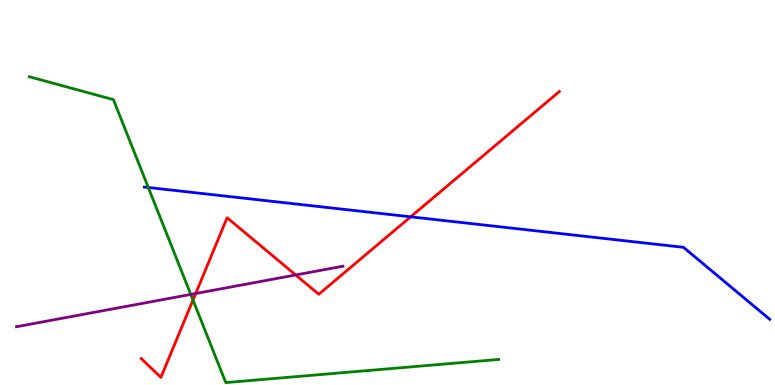[{'lines': ['blue', 'red'], 'intersections': [{'x': 5.3, 'y': 4.37}]}, {'lines': ['green', 'red'], 'intersections': [{'x': 2.49, 'y': 2.21}]}, {'lines': ['purple', 'red'], 'intersections': [{'x': 2.53, 'y': 2.38}, {'x': 3.82, 'y': 2.86}]}, {'lines': ['blue', 'green'], 'intersections': [{'x': 1.91, 'y': 5.13}]}, {'lines': ['blue', 'purple'], 'intersections': []}, {'lines': ['green', 'purple'], 'intersections': [{'x': 2.46, 'y': 2.35}]}]